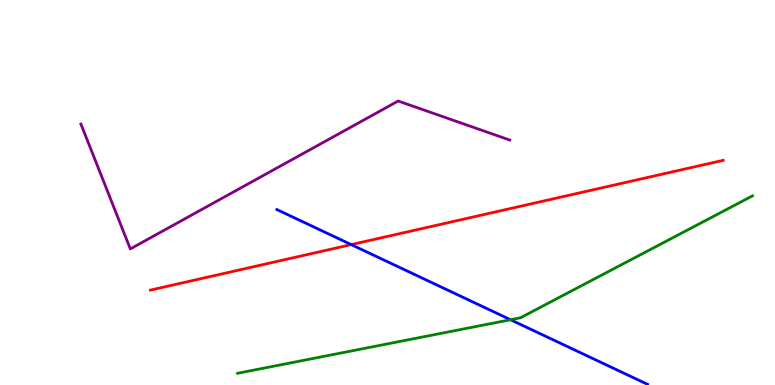[{'lines': ['blue', 'red'], 'intersections': [{'x': 4.53, 'y': 3.65}]}, {'lines': ['green', 'red'], 'intersections': []}, {'lines': ['purple', 'red'], 'intersections': []}, {'lines': ['blue', 'green'], 'intersections': [{'x': 6.59, 'y': 1.7}]}, {'lines': ['blue', 'purple'], 'intersections': []}, {'lines': ['green', 'purple'], 'intersections': []}]